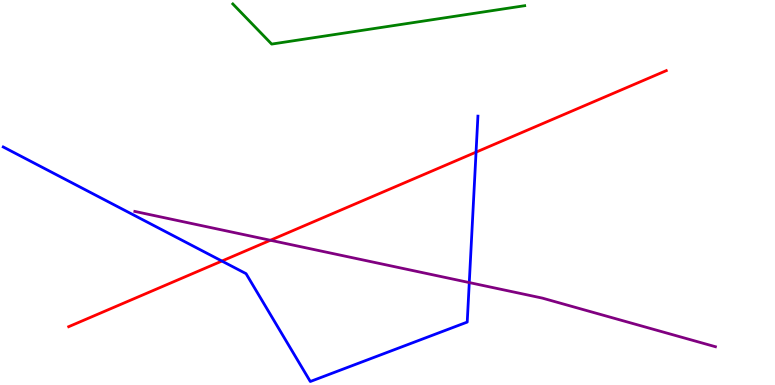[{'lines': ['blue', 'red'], 'intersections': [{'x': 2.86, 'y': 3.22}, {'x': 6.14, 'y': 6.05}]}, {'lines': ['green', 'red'], 'intersections': []}, {'lines': ['purple', 'red'], 'intersections': [{'x': 3.49, 'y': 3.76}]}, {'lines': ['blue', 'green'], 'intersections': []}, {'lines': ['blue', 'purple'], 'intersections': [{'x': 6.06, 'y': 2.66}]}, {'lines': ['green', 'purple'], 'intersections': []}]